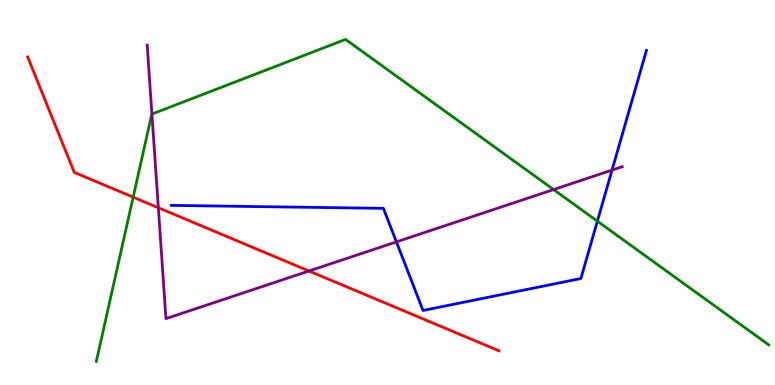[{'lines': ['blue', 'red'], 'intersections': []}, {'lines': ['green', 'red'], 'intersections': [{'x': 1.72, 'y': 4.88}]}, {'lines': ['purple', 'red'], 'intersections': [{'x': 2.04, 'y': 4.6}, {'x': 3.99, 'y': 2.96}]}, {'lines': ['blue', 'green'], 'intersections': [{'x': 7.71, 'y': 4.26}]}, {'lines': ['blue', 'purple'], 'intersections': [{'x': 5.11, 'y': 3.72}, {'x': 7.9, 'y': 5.58}]}, {'lines': ['green', 'purple'], 'intersections': [{'x': 1.96, 'y': 7.04}, {'x': 7.14, 'y': 5.08}]}]